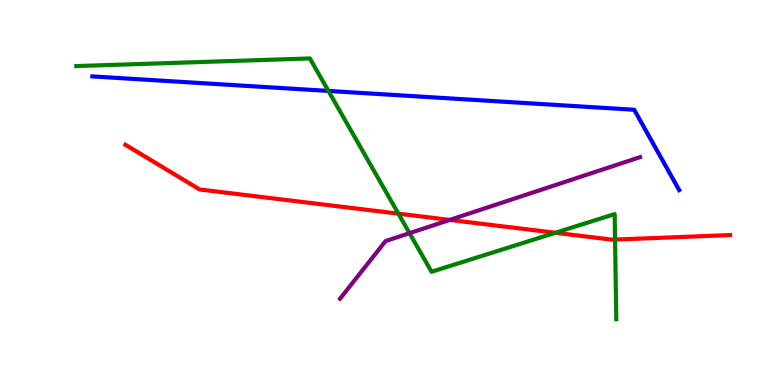[{'lines': ['blue', 'red'], 'intersections': []}, {'lines': ['green', 'red'], 'intersections': [{'x': 5.14, 'y': 4.45}, {'x': 7.17, 'y': 3.95}, {'x': 7.94, 'y': 3.78}]}, {'lines': ['purple', 'red'], 'intersections': [{'x': 5.8, 'y': 4.29}]}, {'lines': ['blue', 'green'], 'intersections': [{'x': 4.24, 'y': 7.64}]}, {'lines': ['blue', 'purple'], 'intersections': []}, {'lines': ['green', 'purple'], 'intersections': [{'x': 5.28, 'y': 3.94}]}]